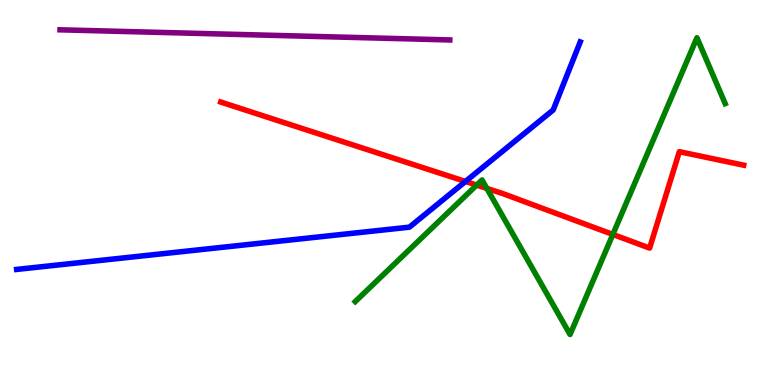[{'lines': ['blue', 'red'], 'intersections': [{'x': 6.01, 'y': 5.29}]}, {'lines': ['green', 'red'], 'intersections': [{'x': 6.15, 'y': 5.19}, {'x': 6.28, 'y': 5.11}, {'x': 7.91, 'y': 3.91}]}, {'lines': ['purple', 'red'], 'intersections': []}, {'lines': ['blue', 'green'], 'intersections': []}, {'lines': ['blue', 'purple'], 'intersections': []}, {'lines': ['green', 'purple'], 'intersections': []}]